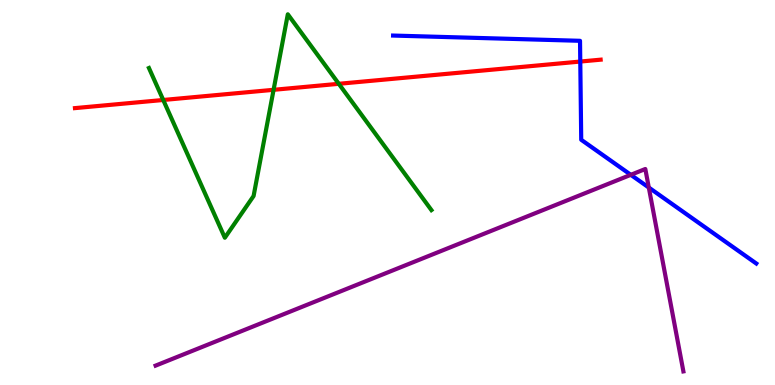[{'lines': ['blue', 'red'], 'intersections': [{'x': 7.49, 'y': 8.4}]}, {'lines': ['green', 'red'], 'intersections': [{'x': 2.11, 'y': 7.4}, {'x': 3.53, 'y': 7.67}, {'x': 4.37, 'y': 7.82}]}, {'lines': ['purple', 'red'], 'intersections': []}, {'lines': ['blue', 'green'], 'intersections': []}, {'lines': ['blue', 'purple'], 'intersections': [{'x': 8.14, 'y': 5.46}, {'x': 8.37, 'y': 5.13}]}, {'lines': ['green', 'purple'], 'intersections': []}]